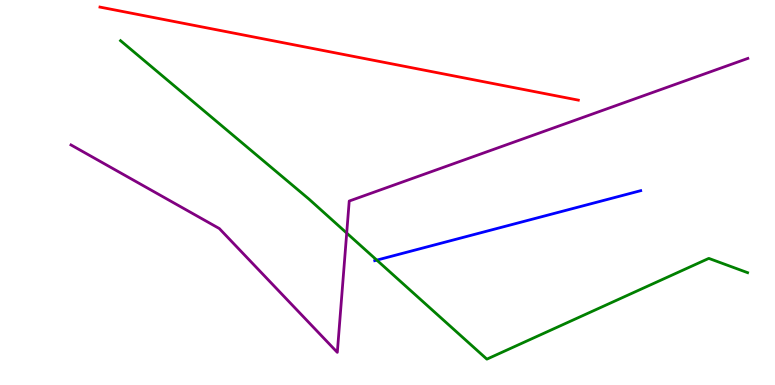[{'lines': ['blue', 'red'], 'intersections': []}, {'lines': ['green', 'red'], 'intersections': []}, {'lines': ['purple', 'red'], 'intersections': []}, {'lines': ['blue', 'green'], 'intersections': [{'x': 4.86, 'y': 3.24}]}, {'lines': ['blue', 'purple'], 'intersections': []}, {'lines': ['green', 'purple'], 'intersections': [{'x': 4.47, 'y': 3.95}]}]